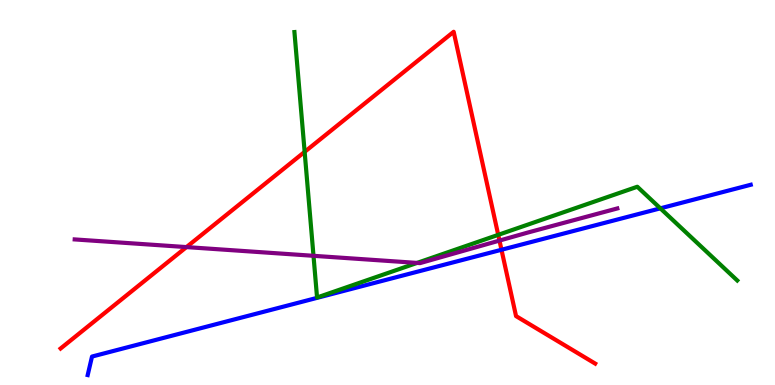[{'lines': ['blue', 'red'], 'intersections': [{'x': 6.47, 'y': 3.51}]}, {'lines': ['green', 'red'], 'intersections': [{'x': 3.93, 'y': 6.06}, {'x': 6.43, 'y': 3.9}]}, {'lines': ['purple', 'red'], 'intersections': [{'x': 2.41, 'y': 3.58}, {'x': 6.44, 'y': 3.75}]}, {'lines': ['blue', 'green'], 'intersections': [{'x': 8.52, 'y': 4.59}]}, {'lines': ['blue', 'purple'], 'intersections': []}, {'lines': ['green', 'purple'], 'intersections': [{'x': 4.05, 'y': 3.36}, {'x': 5.38, 'y': 3.17}]}]